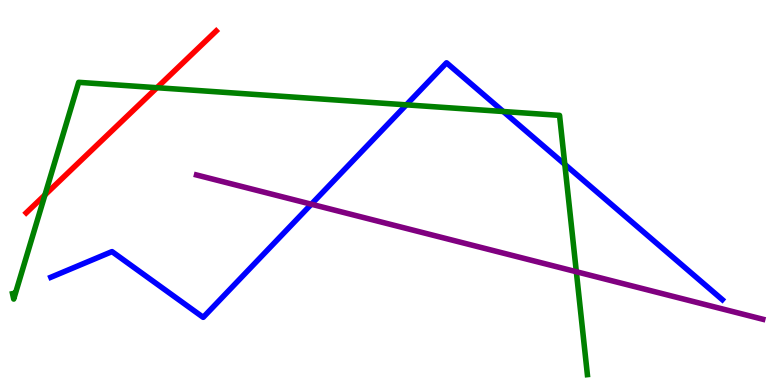[{'lines': ['blue', 'red'], 'intersections': []}, {'lines': ['green', 'red'], 'intersections': [{'x': 0.58, 'y': 4.94}, {'x': 2.02, 'y': 7.72}]}, {'lines': ['purple', 'red'], 'intersections': []}, {'lines': ['blue', 'green'], 'intersections': [{'x': 5.24, 'y': 7.28}, {'x': 6.49, 'y': 7.1}, {'x': 7.29, 'y': 5.73}]}, {'lines': ['blue', 'purple'], 'intersections': [{'x': 4.02, 'y': 4.7}]}, {'lines': ['green', 'purple'], 'intersections': [{'x': 7.44, 'y': 2.94}]}]